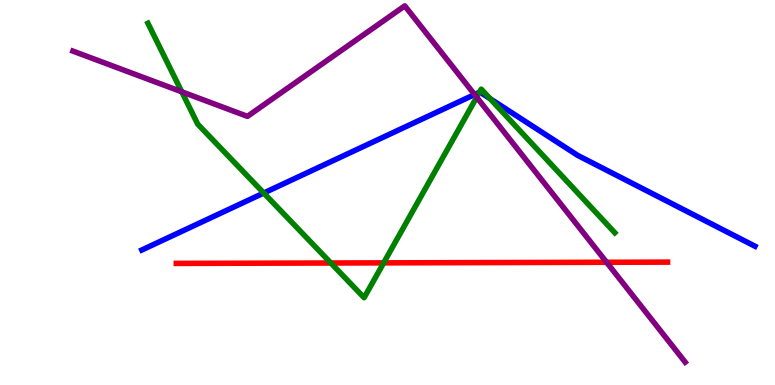[{'lines': ['blue', 'red'], 'intersections': []}, {'lines': ['green', 'red'], 'intersections': [{'x': 4.27, 'y': 3.17}, {'x': 4.95, 'y': 3.17}]}, {'lines': ['purple', 'red'], 'intersections': [{'x': 7.83, 'y': 3.19}]}, {'lines': ['blue', 'green'], 'intersections': [{'x': 3.4, 'y': 4.99}, {'x': 6.19, 'y': 7.6}, {'x': 6.32, 'y': 7.44}]}, {'lines': ['blue', 'purple'], 'intersections': [{'x': 6.12, 'y': 7.54}]}, {'lines': ['green', 'purple'], 'intersections': [{'x': 2.35, 'y': 7.62}, {'x': 6.15, 'y': 7.47}]}]